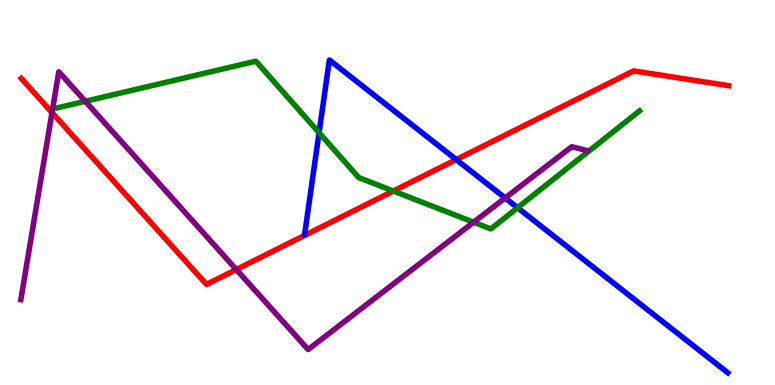[{'lines': ['blue', 'red'], 'intersections': [{'x': 5.89, 'y': 5.85}]}, {'lines': ['green', 'red'], 'intersections': [{'x': 5.08, 'y': 5.04}]}, {'lines': ['purple', 'red'], 'intersections': [{'x': 0.671, 'y': 7.08}, {'x': 3.05, 'y': 3.0}]}, {'lines': ['blue', 'green'], 'intersections': [{'x': 4.12, 'y': 6.55}, {'x': 6.68, 'y': 4.6}]}, {'lines': ['blue', 'purple'], 'intersections': [{'x': 6.52, 'y': 4.86}]}, {'lines': ['green', 'purple'], 'intersections': [{'x': 1.1, 'y': 7.37}, {'x': 6.11, 'y': 4.23}]}]